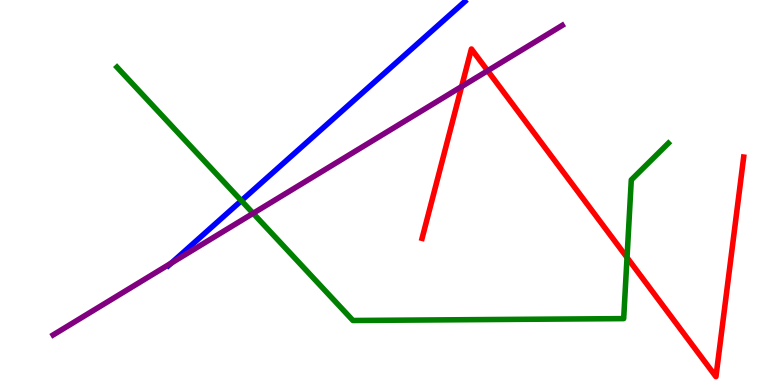[{'lines': ['blue', 'red'], 'intersections': []}, {'lines': ['green', 'red'], 'intersections': [{'x': 8.09, 'y': 3.31}]}, {'lines': ['purple', 'red'], 'intersections': [{'x': 5.96, 'y': 7.75}, {'x': 6.29, 'y': 8.16}]}, {'lines': ['blue', 'green'], 'intersections': [{'x': 3.11, 'y': 4.79}]}, {'lines': ['blue', 'purple'], 'intersections': [{'x': 2.21, 'y': 3.17}]}, {'lines': ['green', 'purple'], 'intersections': [{'x': 3.27, 'y': 4.46}]}]